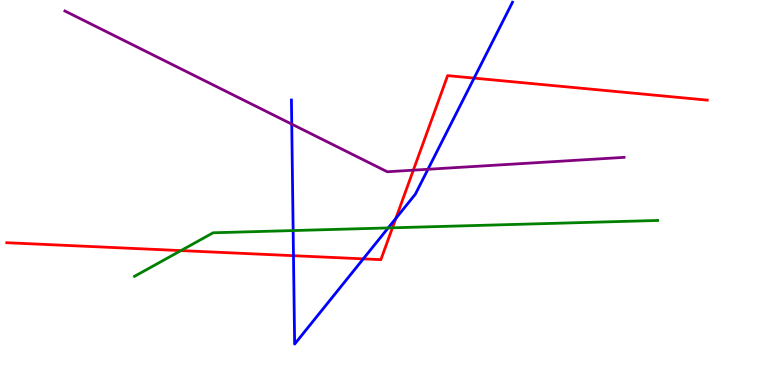[{'lines': ['blue', 'red'], 'intersections': [{'x': 3.79, 'y': 3.36}, {'x': 4.69, 'y': 3.28}, {'x': 5.11, 'y': 4.33}, {'x': 6.12, 'y': 7.97}]}, {'lines': ['green', 'red'], 'intersections': [{'x': 2.34, 'y': 3.49}, {'x': 5.06, 'y': 4.08}]}, {'lines': ['purple', 'red'], 'intersections': [{'x': 5.33, 'y': 5.58}]}, {'lines': ['blue', 'green'], 'intersections': [{'x': 3.78, 'y': 4.01}, {'x': 5.01, 'y': 4.08}]}, {'lines': ['blue', 'purple'], 'intersections': [{'x': 3.76, 'y': 6.78}, {'x': 5.52, 'y': 5.6}]}, {'lines': ['green', 'purple'], 'intersections': []}]